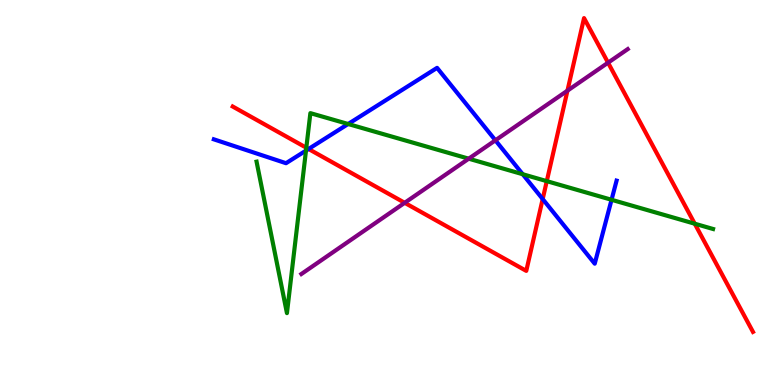[{'lines': ['blue', 'red'], 'intersections': [{'x': 3.98, 'y': 6.13}, {'x': 7.0, 'y': 4.83}]}, {'lines': ['green', 'red'], 'intersections': [{'x': 3.95, 'y': 6.16}, {'x': 7.06, 'y': 5.29}, {'x': 8.96, 'y': 4.19}]}, {'lines': ['purple', 'red'], 'intersections': [{'x': 5.22, 'y': 4.73}, {'x': 7.32, 'y': 7.65}, {'x': 7.85, 'y': 8.37}]}, {'lines': ['blue', 'green'], 'intersections': [{'x': 3.95, 'y': 6.09}, {'x': 4.49, 'y': 6.78}, {'x': 6.74, 'y': 5.47}, {'x': 7.89, 'y': 4.81}]}, {'lines': ['blue', 'purple'], 'intersections': [{'x': 6.39, 'y': 6.36}]}, {'lines': ['green', 'purple'], 'intersections': [{'x': 6.05, 'y': 5.88}]}]